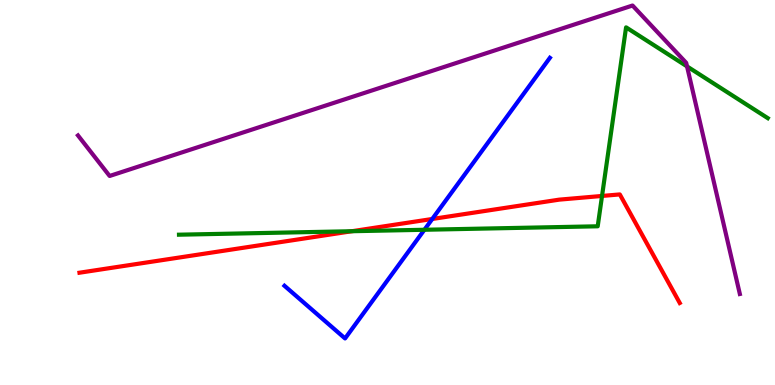[{'lines': ['blue', 'red'], 'intersections': [{'x': 5.58, 'y': 4.31}]}, {'lines': ['green', 'red'], 'intersections': [{'x': 4.54, 'y': 3.99}, {'x': 7.77, 'y': 4.91}]}, {'lines': ['purple', 'red'], 'intersections': []}, {'lines': ['blue', 'green'], 'intersections': [{'x': 5.48, 'y': 4.03}]}, {'lines': ['blue', 'purple'], 'intersections': []}, {'lines': ['green', 'purple'], 'intersections': [{'x': 8.86, 'y': 8.28}]}]